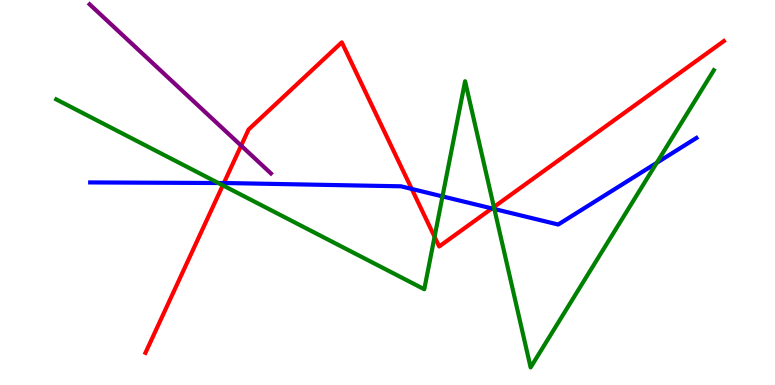[{'lines': ['blue', 'red'], 'intersections': [{'x': 2.89, 'y': 5.25}, {'x': 5.31, 'y': 5.09}, {'x': 6.35, 'y': 4.59}]}, {'lines': ['green', 'red'], 'intersections': [{'x': 2.88, 'y': 5.19}, {'x': 5.61, 'y': 3.85}, {'x': 6.37, 'y': 4.62}]}, {'lines': ['purple', 'red'], 'intersections': [{'x': 3.11, 'y': 6.22}]}, {'lines': ['blue', 'green'], 'intersections': [{'x': 2.82, 'y': 5.25}, {'x': 5.71, 'y': 4.9}, {'x': 6.38, 'y': 4.57}, {'x': 8.47, 'y': 5.77}]}, {'lines': ['blue', 'purple'], 'intersections': []}, {'lines': ['green', 'purple'], 'intersections': []}]